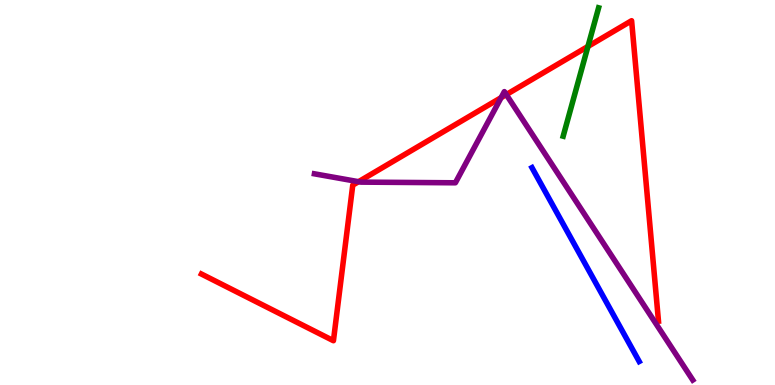[{'lines': ['blue', 'red'], 'intersections': []}, {'lines': ['green', 'red'], 'intersections': [{'x': 7.59, 'y': 8.79}]}, {'lines': ['purple', 'red'], 'intersections': [{'x': 4.63, 'y': 5.28}, {'x': 6.47, 'y': 7.46}, {'x': 6.53, 'y': 7.54}]}, {'lines': ['blue', 'green'], 'intersections': []}, {'lines': ['blue', 'purple'], 'intersections': []}, {'lines': ['green', 'purple'], 'intersections': []}]